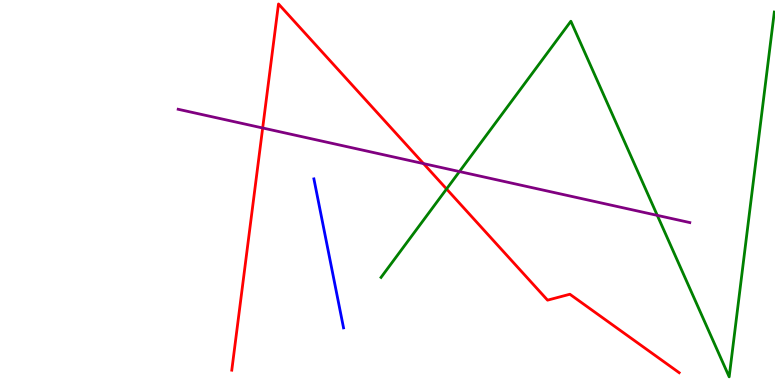[{'lines': ['blue', 'red'], 'intersections': []}, {'lines': ['green', 'red'], 'intersections': [{'x': 5.76, 'y': 5.09}]}, {'lines': ['purple', 'red'], 'intersections': [{'x': 3.39, 'y': 6.68}, {'x': 5.46, 'y': 5.75}]}, {'lines': ['blue', 'green'], 'intersections': []}, {'lines': ['blue', 'purple'], 'intersections': []}, {'lines': ['green', 'purple'], 'intersections': [{'x': 5.93, 'y': 5.54}, {'x': 8.48, 'y': 4.41}]}]